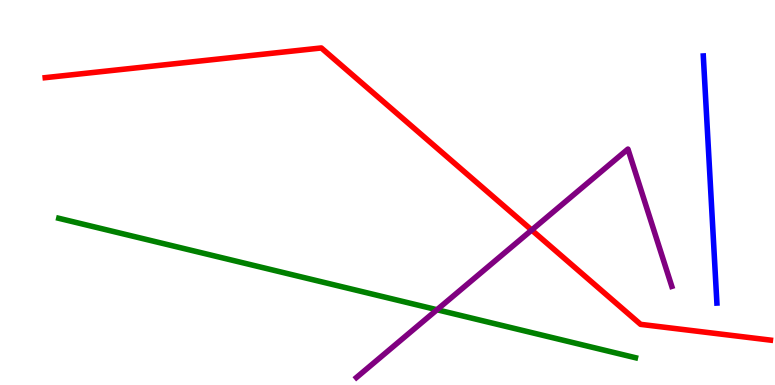[{'lines': ['blue', 'red'], 'intersections': []}, {'lines': ['green', 'red'], 'intersections': []}, {'lines': ['purple', 'red'], 'intersections': [{'x': 6.86, 'y': 4.02}]}, {'lines': ['blue', 'green'], 'intersections': []}, {'lines': ['blue', 'purple'], 'intersections': []}, {'lines': ['green', 'purple'], 'intersections': [{'x': 5.64, 'y': 1.95}]}]